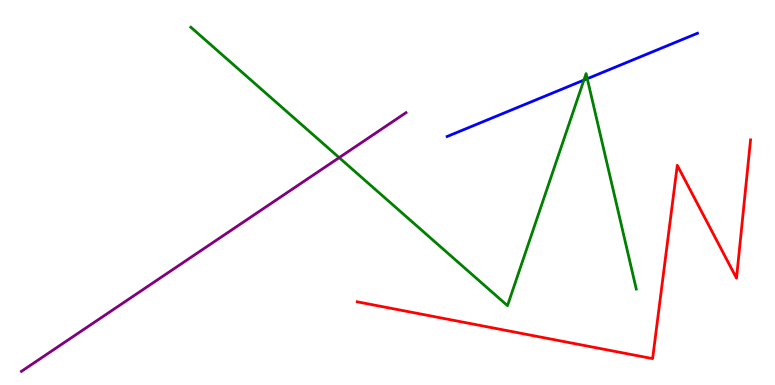[{'lines': ['blue', 'red'], 'intersections': []}, {'lines': ['green', 'red'], 'intersections': []}, {'lines': ['purple', 'red'], 'intersections': []}, {'lines': ['blue', 'green'], 'intersections': [{'x': 7.53, 'y': 7.92}, {'x': 7.58, 'y': 7.96}]}, {'lines': ['blue', 'purple'], 'intersections': []}, {'lines': ['green', 'purple'], 'intersections': [{'x': 4.38, 'y': 5.91}]}]